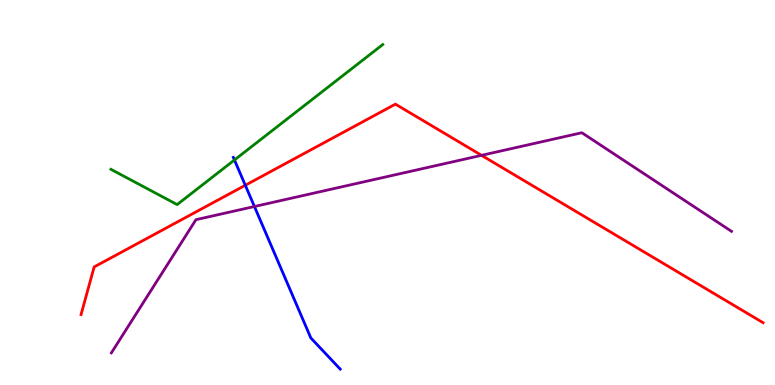[{'lines': ['blue', 'red'], 'intersections': [{'x': 3.17, 'y': 5.19}]}, {'lines': ['green', 'red'], 'intersections': []}, {'lines': ['purple', 'red'], 'intersections': [{'x': 6.21, 'y': 5.97}]}, {'lines': ['blue', 'green'], 'intersections': [{'x': 3.03, 'y': 5.84}]}, {'lines': ['blue', 'purple'], 'intersections': [{'x': 3.28, 'y': 4.64}]}, {'lines': ['green', 'purple'], 'intersections': []}]